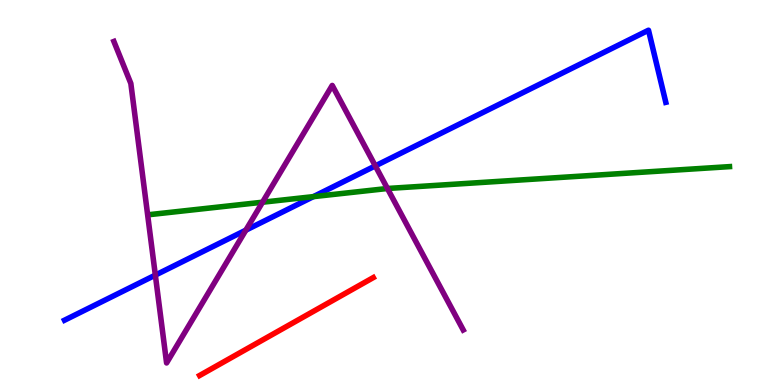[{'lines': ['blue', 'red'], 'intersections': []}, {'lines': ['green', 'red'], 'intersections': []}, {'lines': ['purple', 'red'], 'intersections': []}, {'lines': ['blue', 'green'], 'intersections': [{'x': 4.04, 'y': 4.89}]}, {'lines': ['blue', 'purple'], 'intersections': [{'x': 2.0, 'y': 2.85}, {'x': 3.17, 'y': 4.02}, {'x': 4.84, 'y': 5.69}]}, {'lines': ['green', 'purple'], 'intersections': [{'x': 3.39, 'y': 4.75}, {'x': 5.0, 'y': 5.1}]}]